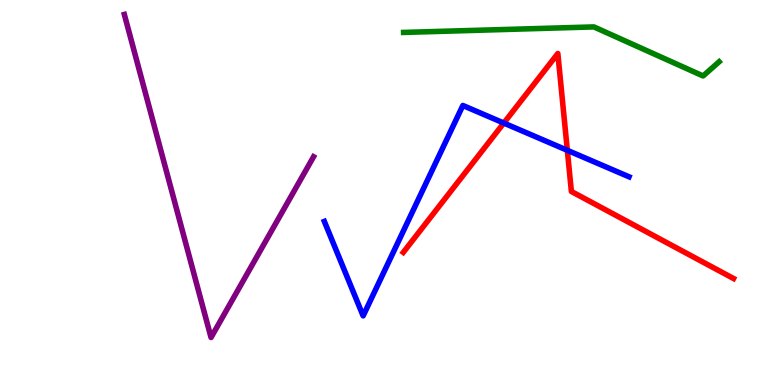[{'lines': ['blue', 'red'], 'intersections': [{'x': 6.5, 'y': 6.8}, {'x': 7.32, 'y': 6.1}]}, {'lines': ['green', 'red'], 'intersections': []}, {'lines': ['purple', 'red'], 'intersections': []}, {'lines': ['blue', 'green'], 'intersections': []}, {'lines': ['blue', 'purple'], 'intersections': []}, {'lines': ['green', 'purple'], 'intersections': []}]